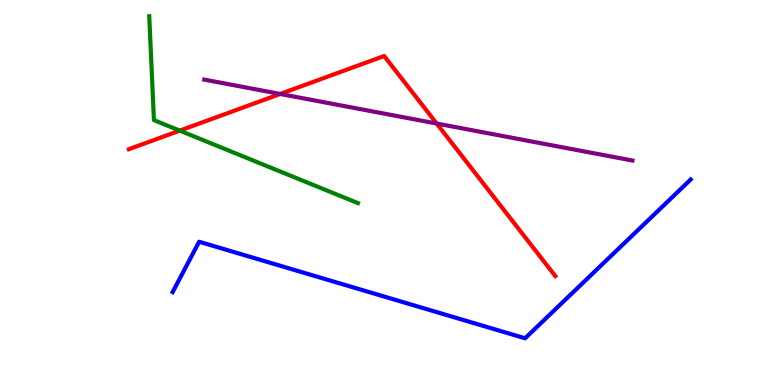[{'lines': ['blue', 'red'], 'intersections': []}, {'lines': ['green', 'red'], 'intersections': [{'x': 2.32, 'y': 6.61}]}, {'lines': ['purple', 'red'], 'intersections': [{'x': 3.62, 'y': 7.56}, {'x': 5.63, 'y': 6.79}]}, {'lines': ['blue', 'green'], 'intersections': []}, {'lines': ['blue', 'purple'], 'intersections': []}, {'lines': ['green', 'purple'], 'intersections': []}]